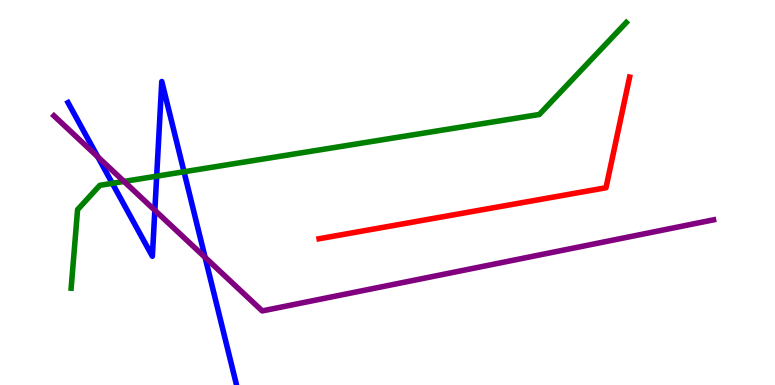[{'lines': ['blue', 'red'], 'intersections': []}, {'lines': ['green', 'red'], 'intersections': []}, {'lines': ['purple', 'red'], 'intersections': []}, {'lines': ['blue', 'green'], 'intersections': [{'x': 1.45, 'y': 5.24}, {'x': 2.02, 'y': 5.42}, {'x': 2.37, 'y': 5.54}]}, {'lines': ['blue', 'purple'], 'intersections': [{'x': 1.26, 'y': 5.93}, {'x': 2.0, 'y': 4.54}, {'x': 2.65, 'y': 3.31}]}, {'lines': ['green', 'purple'], 'intersections': [{'x': 1.6, 'y': 5.29}]}]